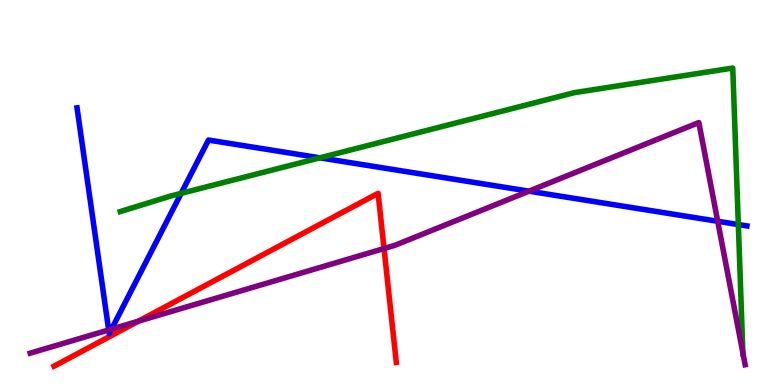[{'lines': ['blue', 'red'], 'intersections': []}, {'lines': ['green', 'red'], 'intersections': []}, {'lines': ['purple', 'red'], 'intersections': [{'x': 1.79, 'y': 1.66}, {'x': 4.96, 'y': 3.54}]}, {'lines': ['blue', 'green'], 'intersections': [{'x': 2.34, 'y': 4.98}, {'x': 4.13, 'y': 5.9}, {'x': 9.53, 'y': 4.17}]}, {'lines': ['blue', 'purple'], 'intersections': [{'x': 1.4, 'y': 1.43}, {'x': 1.44, 'y': 1.45}, {'x': 6.83, 'y': 5.03}, {'x': 9.26, 'y': 4.25}]}, {'lines': ['green', 'purple'], 'intersections': [{'x': 9.59, 'y': 0.831}]}]